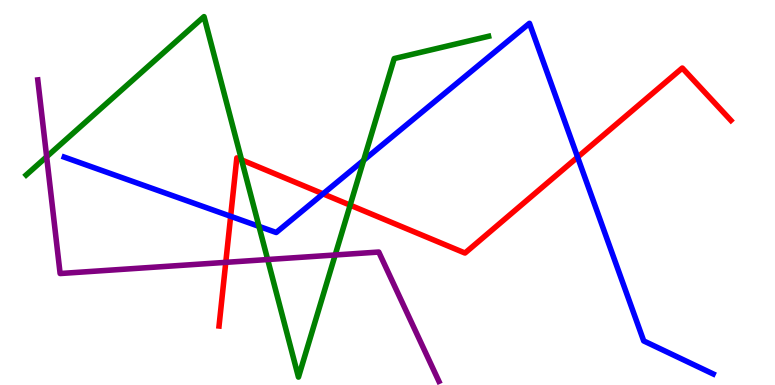[{'lines': ['blue', 'red'], 'intersections': [{'x': 2.98, 'y': 4.38}, {'x': 4.17, 'y': 4.97}, {'x': 7.45, 'y': 5.92}]}, {'lines': ['green', 'red'], 'intersections': [{'x': 3.12, 'y': 5.85}, {'x': 4.52, 'y': 4.67}]}, {'lines': ['purple', 'red'], 'intersections': [{'x': 2.91, 'y': 3.19}]}, {'lines': ['blue', 'green'], 'intersections': [{'x': 3.34, 'y': 4.12}, {'x': 4.69, 'y': 5.84}]}, {'lines': ['blue', 'purple'], 'intersections': []}, {'lines': ['green', 'purple'], 'intersections': [{'x': 0.602, 'y': 5.93}, {'x': 3.45, 'y': 3.26}, {'x': 4.32, 'y': 3.38}]}]